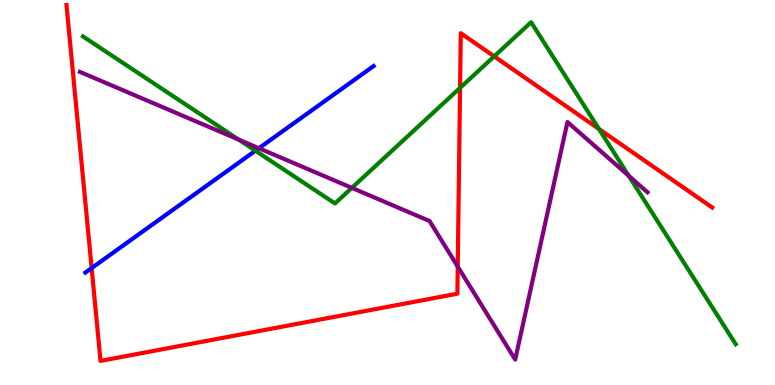[{'lines': ['blue', 'red'], 'intersections': [{'x': 1.18, 'y': 3.04}]}, {'lines': ['green', 'red'], 'intersections': [{'x': 5.94, 'y': 7.72}, {'x': 6.38, 'y': 8.54}, {'x': 7.73, 'y': 6.65}]}, {'lines': ['purple', 'red'], 'intersections': [{'x': 5.91, 'y': 3.08}]}, {'lines': ['blue', 'green'], 'intersections': [{'x': 3.3, 'y': 6.09}]}, {'lines': ['blue', 'purple'], 'intersections': [{'x': 3.34, 'y': 6.15}]}, {'lines': ['green', 'purple'], 'intersections': [{'x': 3.08, 'y': 6.38}, {'x': 4.54, 'y': 5.12}, {'x': 8.11, 'y': 5.44}]}]